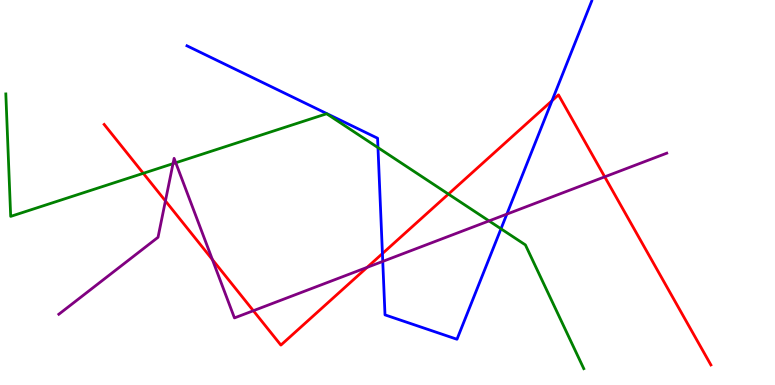[{'lines': ['blue', 'red'], 'intersections': [{'x': 4.93, 'y': 3.41}, {'x': 7.12, 'y': 7.38}]}, {'lines': ['green', 'red'], 'intersections': [{'x': 1.85, 'y': 5.5}, {'x': 5.79, 'y': 4.96}]}, {'lines': ['purple', 'red'], 'intersections': [{'x': 2.13, 'y': 4.78}, {'x': 2.74, 'y': 3.26}, {'x': 3.27, 'y': 1.93}, {'x': 4.74, 'y': 3.06}, {'x': 7.8, 'y': 5.41}]}, {'lines': ['blue', 'green'], 'intersections': [{'x': 4.88, 'y': 6.17}, {'x': 6.46, 'y': 4.06}]}, {'lines': ['blue', 'purple'], 'intersections': [{'x': 4.94, 'y': 3.21}, {'x': 6.54, 'y': 4.44}]}, {'lines': ['green', 'purple'], 'intersections': [{'x': 2.23, 'y': 5.75}, {'x': 2.27, 'y': 5.77}, {'x': 6.31, 'y': 4.26}]}]